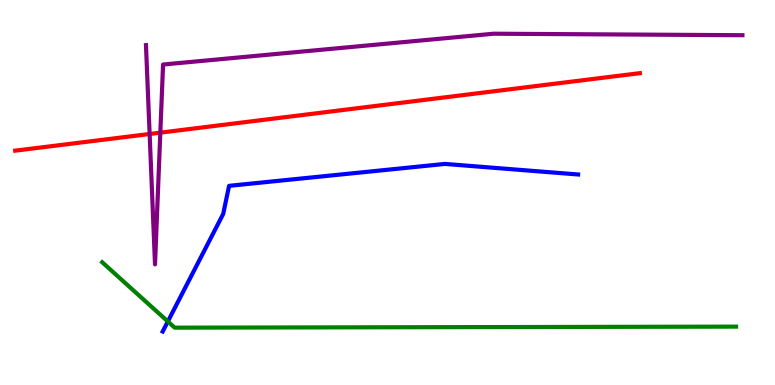[{'lines': ['blue', 'red'], 'intersections': []}, {'lines': ['green', 'red'], 'intersections': []}, {'lines': ['purple', 'red'], 'intersections': [{'x': 1.93, 'y': 6.52}, {'x': 2.07, 'y': 6.55}]}, {'lines': ['blue', 'green'], 'intersections': [{'x': 2.17, 'y': 1.65}]}, {'lines': ['blue', 'purple'], 'intersections': []}, {'lines': ['green', 'purple'], 'intersections': []}]